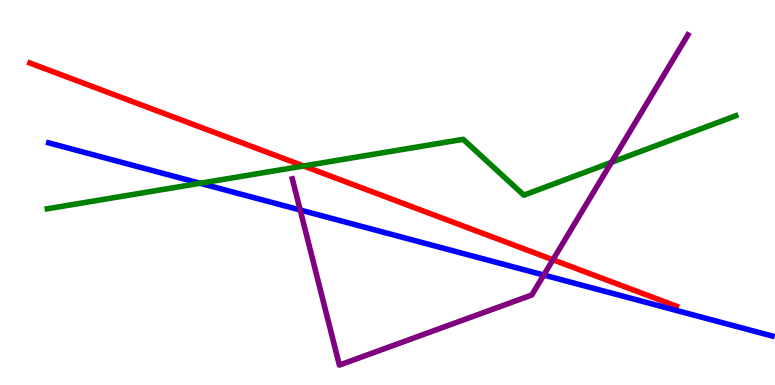[{'lines': ['blue', 'red'], 'intersections': []}, {'lines': ['green', 'red'], 'intersections': [{'x': 3.92, 'y': 5.69}]}, {'lines': ['purple', 'red'], 'intersections': [{'x': 7.13, 'y': 3.25}]}, {'lines': ['blue', 'green'], 'intersections': [{'x': 2.58, 'y': 5.24}]}, {'lines': ['blue', 'purple'], 'intersections': [{'x': 3.87, 'y': 4.55}, {'x': 7.02, 'y': 2.86}]}, {'lines': ['green', 'purple'], 'intersections': [{'x': 7.89, 'y': 5.78}]}]